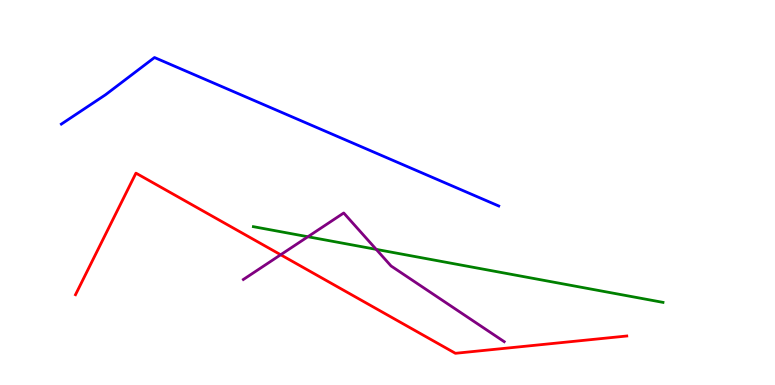[{'lines': ['blue', 'red'], 'intersections': []}, {'lines': ['green', 'red'], 'intersections': []}, {'lines': ['purple', 'red'], 'intersections': [{'x': 3.62, 'y': 3.38}]}, {'lines': ['blue', 'green'], 'intersections': []}, {'lines': ['blue', 'purple'], 'intersections': []}, {'lines': ['green', 'purple'], 'intersections': [{'x': 3.97, 'y': 3.85}, {'x': 4.85, 'y': 3.52}]}]